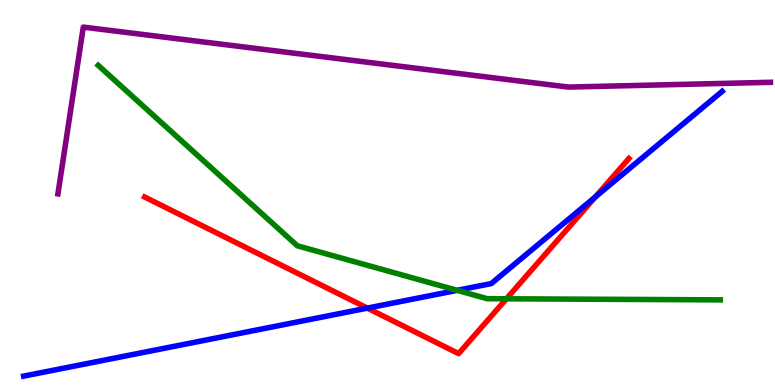[{'lines': ['blue', 'red'], 'intersections': [{'x': 4.74, 'y': 2.0}, {'x': 7.68, 'y': 4.88}]}, {'lines': ['green', 'red'], 'intersections': [{'x': 6.53, 'y': 2.24}]}, {'lines': ['purple', 'red'], 'intersections': []}, {'lines': ['blue', 'green'], 'intersections': [{'x': 5.9, 'y': 2.46}]}, {'lines': ['blue', 'purple'], 'intersections': []}, {'lines': ['green', 'purple'], 'intersections': []}]